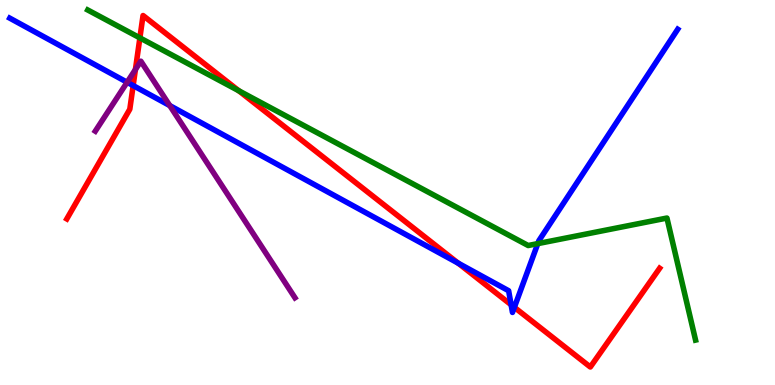[{'lines': ['blue', 'red'], 'intersections': [{'x': 1.72, 'y': 7.78}, {'x': 5.91, 'y': 3.16}, {'x': 6.6, 'y': 2.08}, {'x': 6.64, 'y': 2.02}]}, {'lines': ['green', 'red'], 'intersections': [{'x': 1.8, 'y': 9.02}, {'x': 3.08, 'y': 7.64}]}, {'lines': ['purple', 'red'], 'intersections': [{'x': 1.75, 'y': 8.19}]}, {'lines': ['blue', 'green'], 'intersections': [{'x': 6.94, 'y': 3.67}]}, {'lines': ['blue', 'purple'], 'intersections': [{'x': 1.64, 'y': 7.86}, {'x': 2.19, 'y': 7.26}]}, {'lines': ['green', 'purple'], 'intersections': []}]